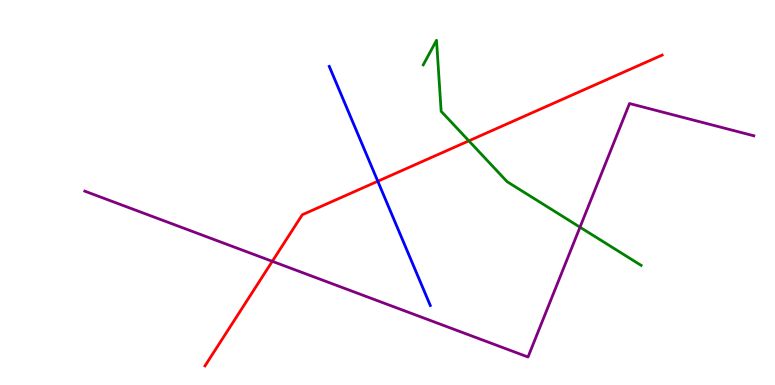[{'lines': ['blue', 'red'], 'intersections': [{'x': 4.87, 'y': 5.29}]}, {'lines': ['green', 'red'], 'intersections': [{'x': 6.05, 'y': 6.34}]}, {'lines': ['purple', 'red'], 'intersections': [{'x': 3.51, 'y': 3.21}]}, {'lines': ['blue', 'green'], 'intersections': []}, {'lines': ['blue', 'purple'], 'intersections': []}, {'lines': ['green', 'purple'], 'intersections': [{'x': 7.48, 'y': 4.1}]}]